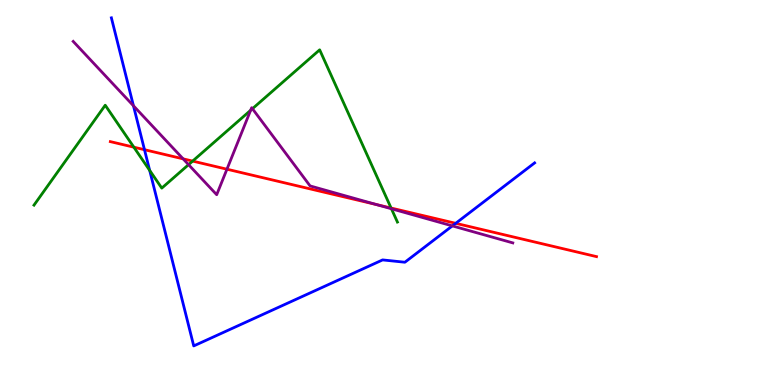[{'lines': ['blue', 'red'], 'intersections': [{'x': 1.86, 'y': 6.11}, {'x': 5.88, 'y': 4.2}]}, {'lines': ['green', 'red'], 'intersections': [{'x': 1.73, 'y': 6.18}, {'x': 2.49, 'y': 5.82}, {'x': 5.05, 'y': 4.6}]}, {'lines': ['purple', 'red'], 'intersections': [{'x': 2.36, 'y': 5.87}, {'x': 2.93, 'y': 5.61}, {'x': 4.86, 'y': 4.69}]}, {'lines': ['blue', 'green'], 'intersections': [{'x': 1.93, 'y': 5.57}]}, {'lines': ['blue', 'purple'], 'intersections': [{'x': 1.72, 'y': 7.25}, {'x': 5.84, 'y': 4.13}]}, {'lines': ['green', 'purple'], 'intersections': [{'x': 2.43, 'y': 5.72}, {'x': 3.23, 'y': 7.14}, {'x': 3.26, 'y': 7.18}, {'x': 5.05, 'y': 4.58}]}]